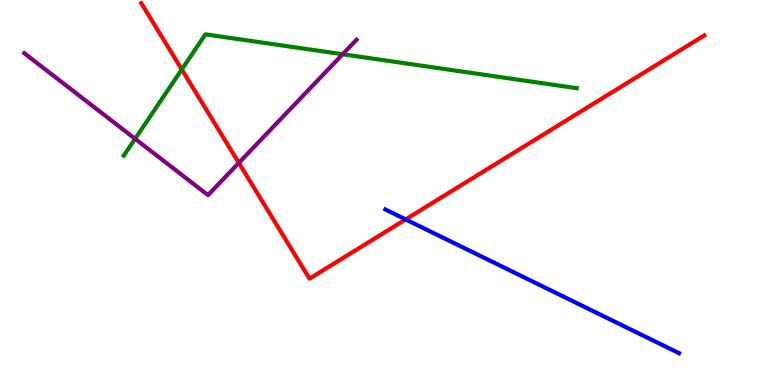[{'lines': ['blue', 'red'], 'intersections': [{'x': 5.23, 'y': 4.3}]}, {'lines': ['green', 'red'], 'intersections': [{'x': 2.35, 'y': 8.2}]}, {'lines': ['purple', 'red'], 'intersections': [{'x': 3.08, 'y': 5.77}]}, {'lines': ['blue', 'green'], 'intersections': []}, {'lines': ['blue', 'purple'], 'intersections': []}, {'lines': ['green', 'purple'], 'intersections': [{'x': 1.74, 'y': 6.39}, {'x': 4.42, 'y': 8.59}]}]